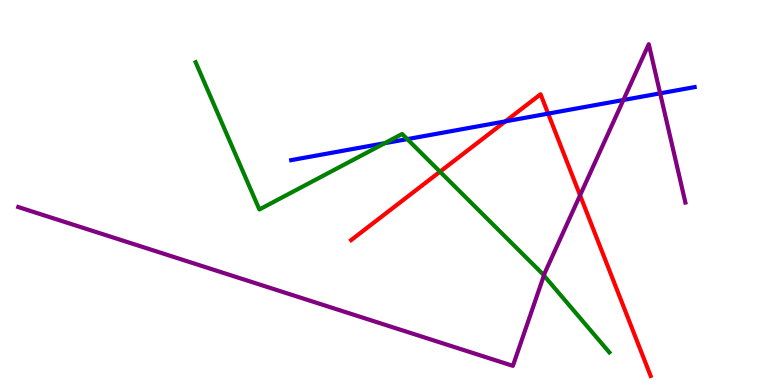[{'lines': ['blue', 'red'], 'intersections': [{'x': 6.52, 'y': 6.85}, {'x': 7.07, 'y': 7.05}]}, {'lines': ['green', 'red'], 'intersections': [{'x': 5.68, 'y': 5.54}]}, {'lines': ['purple', 'red'], 'intersections': [{'x': 7.48, 'y': 4.93}]}, {'lines': ['blue', 'green'], 'intersections': [{'x': 4.96, 'y': 6.28}, {'x': 5.26, 'y': 6.39}]}, {'lines': ['blue', 'purple'], 'intersections': [{'x': 8.04, 'y': 7.4}, {'x': 8.52, 'y': 7.58}]}, {'lines': ['green', 'purple'], 'intersections': [{'x': 7.02, 'y': 2.84}]}]